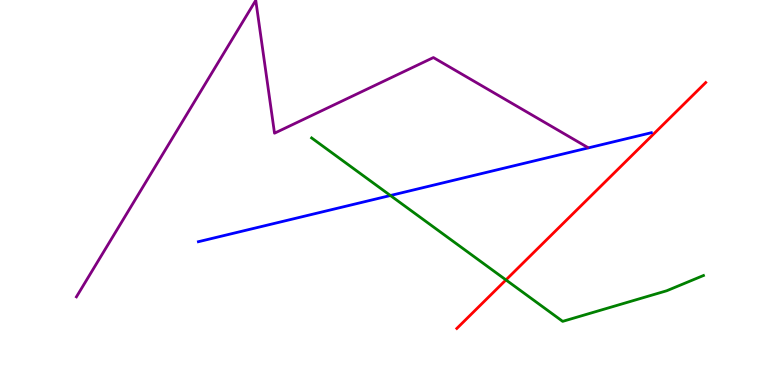[{'lines': ['blue', 'red'], 'intersections': []}, {'lines': ['green', 'red'], 'intersections': [{'x': 6.53, 'y': 2.73}]}, {'lines': ['purple', 'red'], 'intersections': []}, {'lines': ['blue', 'green'], 'intersections': [{'x': 5.04, 'y': 4.92}]}, {'lines': ['blue', 'purple'], 'intersections': []}, {'lines': ['green', 'purple'], 'intersections': []}]